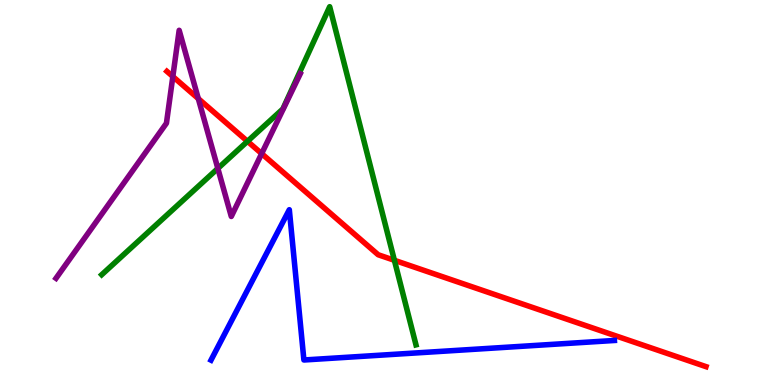[{'lines': ['blue', 'red'], 'intersections': []}, {'lines': ['green', 'red'], 'intersections': [{'x': 3.19, 'y': 6.33}, {'x': 5.09, 'y': 3.24}]}, {'lines': ['purple', 'red'], 'intersections': [{'x': 2.23, 'y': 8.01}, {'x': 2.56, 'y': 7.44}, {'x': 3.38, 'y': 6.01}]}, {'lines': ['blue', 'green'], 'intersections': []}, {'lines': ['blue', 'purple'], 'intersections': []}, {'lines': ['green', 'purple'], 'intersections': [{'x': 2.81, 'y': 5.62}]}]